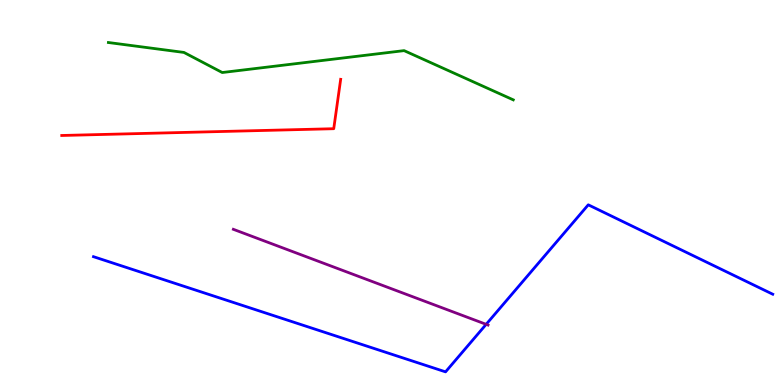[{'lines': ['blue', 'red'], 'intersections': []}, {'lines': ['green', 'red'], 'intersections': []}, {'lines': ['purple', 'red'], 'intersections': []}, {'lines': ['blue', 'green'], 'intersections': []}, {'lines': ['blue', 'purple'], 'intersections': [{'x': 6.27, 'y': 1.58}]}, {'lines': ['green', 'purple'], 'intersections': []}]